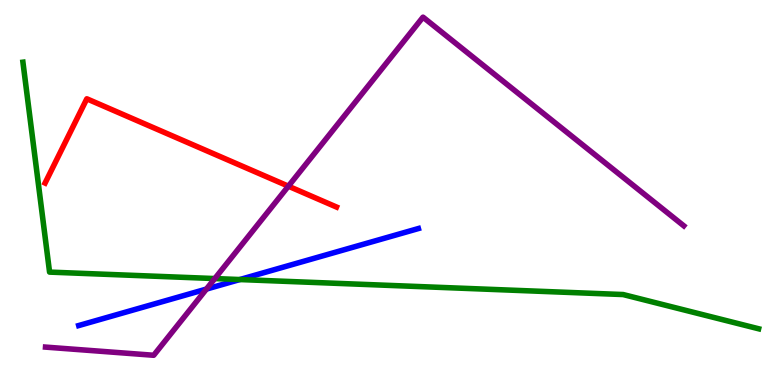[{'lines': ['blue', 'red'], 'intersections': []}, {'lines': ['green', 'red'], 'intersections': []}, {'lines': ['purple', 'red'], 'intersections': [{'x': 3.72, 'y': 5.16}]}, {'lines': ['blue', 'green'], 'intersections': [{'x': 3.09, 'y': 2.74}]}, {'lines': ['blue', 'purple'], 'intersections': [{'x': 2.66, 'y': 2.49}]}, {'lines': ['green', 'purple'], 'intersections': [{'x': 2.77, 'y': 2.76}]}]